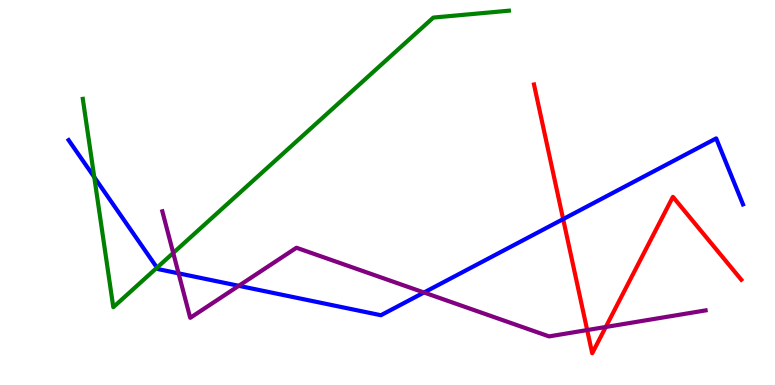[{'lines': ['blue', 'red'], 'intersections': [{'x': 7.27, 'y': 4.31}]}, {'lines': ['green', 'red'], 'intersections': []}, {'lines': ['purple', 'red'], 'intersections': [{'x': 7.58, 'y': 1.43}, {'x': 7.82, 'y': 1.51}]}, {'lines': ['blue', 'green'], 'intersections': [{'x': 1.22, 'y': 5.4}, {'x': 2.03, 'y': 3.05}]}, {'lines': ['blue', 'purple'], 'intersections': [{'x': 2.3, 'y': 2.9}, {'x': 3.08, 'y': 2.58}, {'x': 5.47, 'y': 2.4}]}, {'lines': ['green', 'purple'], 'intersections': [{'x': 2.24, 'y': 3.43}]}]